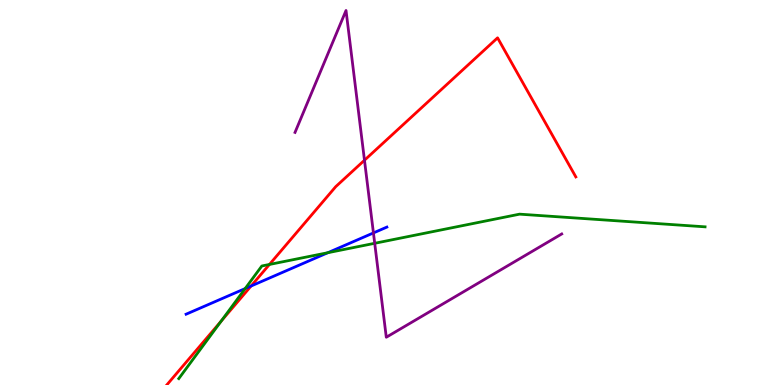[{'lines': ['blue', 'red'], 'intersections': [{'x': 3.24, 'y': 2.57}]}, {'lines': ['green', 'red'], 'intersections': [{'x': 2.85, 'y': 1.66}, {'x': 3.48, 'y': 3.13}]}, {'lines': ['purple', 'red'], 'intersections': [{'x': 4.7, 'y': 5.84}]}, {'lines': ['blue', 'green'], 'intersections': [{'x': 3.16, 'y': 2.5}, {'x': 4.23, 'y': 3.44}]}, {'lines': ['blue', 'purple'], 'intersections': [{'x': 4.82, 'y': 3.95}]}, {'lines': ['green', 'purple'], 'intersections': [{'x': 4.84, 'y': 3.68}]}]